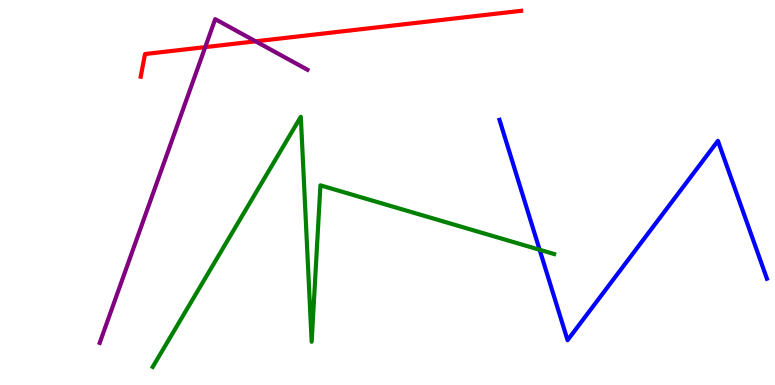[{'lines': ['blue', 'red'], 'intersections': []}, {'lines': ['green', 'red'], 'intersections': []}, {'lines': ['purple', 'red'], 'intersections': [{'x': 2.65, 'y': 8.78}, {'x': 3.3, 'y': 8.93}]}, {'lines': ['blue', 'green'], 'intersections': [{'x': 6.96, 'y': 3.51}]}, {'lines': ['blue', 'purple'], 'intersections': []}, {'lines': ['green', 'purple'], 'intersections': []}]